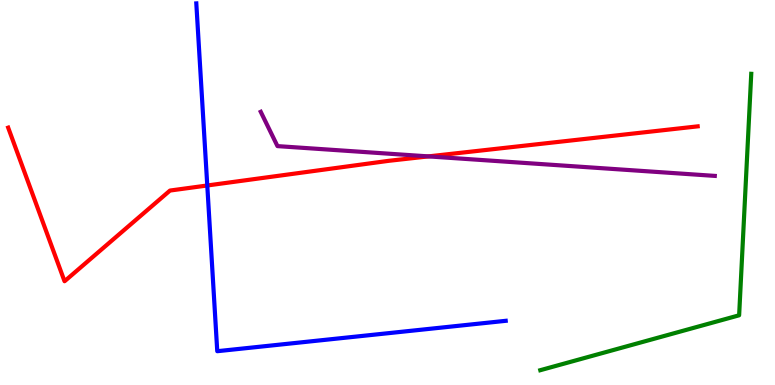[{'lines': ['blue', 'red'], 'intersections': [{'x': 2.67, 'y': 5.18}]}, {'lines': ['green', 'red'], 'intersections': []}, {'lines': ['purple', 'red'], 'intersections': [{'x': 5.53, 'y': 5.94}]}, {'lines': ['blue', 'green'], 'intersections': []}, {'lines': ['blue', 'purple'], 'intersections': []}, {'lines': ['green', 'purple'], 'intersections': []}]